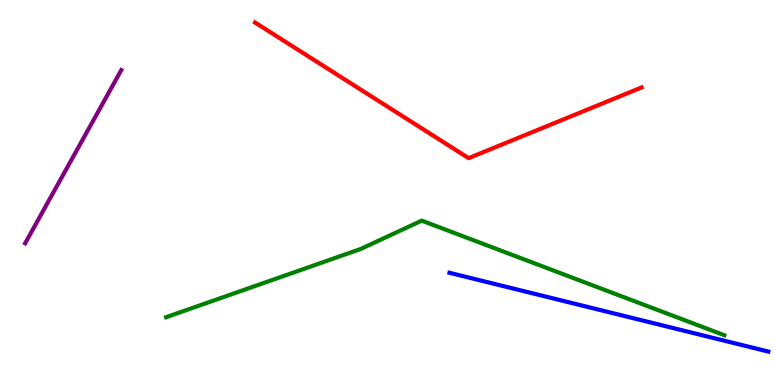[{'lines': ['blue', 'red'], 'intersections': []}, {'lines': ['green', 'red'], 'intersections': []}, {'lines': ['purple', 'red'], 'intersections': []}, {'lines': ['blue', 'green'], 'intersections': []}, {'lines': ['blue', 'purple'], 'intersections': []}, {'lines': ['green', 'purple'], 'intersections': []}]